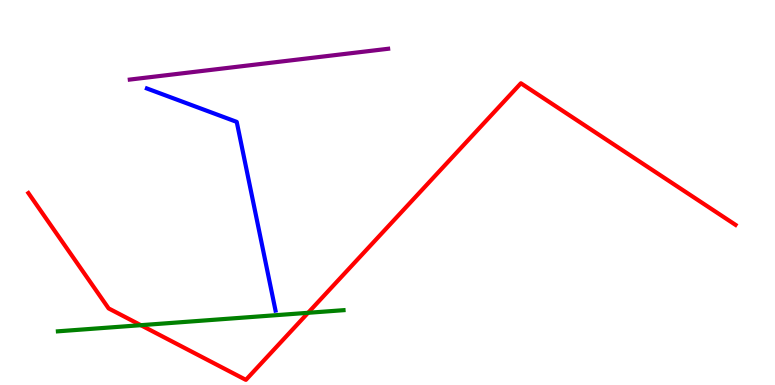[{'lines': ['blue', 'red'], 'intersections': []}, {'lines': ['green', 'red'], 'intersections': [{'x': 1.82, 'y': 1.55}, {'x': 3.98, 'y': 1.88}]}, {'lines': ['purple', 'red'], 'intersections': []}, {'lines': ['blue', 'green'], 'intersections': []}, {'lines': ['blue', 'purple'], 'intersections': []}, {'lines': ['green', 'purple'], 'intersections': []}]